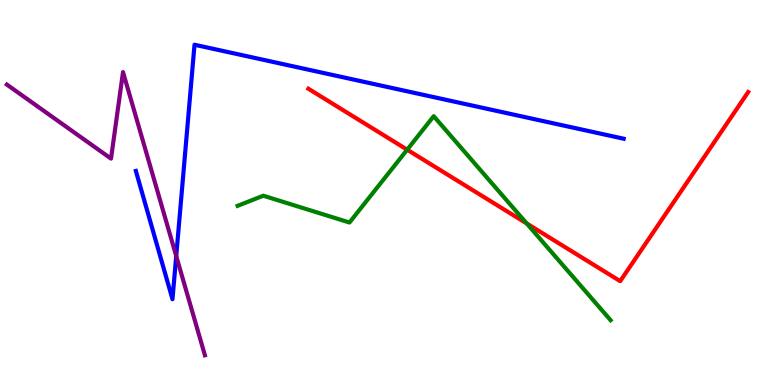[{'lines': ['blue', 'red'], 'intersections': []}, {'lines': ['green', 'red'], 'intersections': [{'x': 5.25, 'y': 6.11}, {'x': 6.8, 'y': 4.2}]}, {'lines': ['purple', 'red'], 'intersections': []}, {'lines': ['blue', 'green'], 'intersections': []}, {'lines': ['blue', 'purple'], 'intersections': [{'x': 2.27, 'y': 3.35}]}, {'lines': ['green', 'purple'], 'intersections': []}]